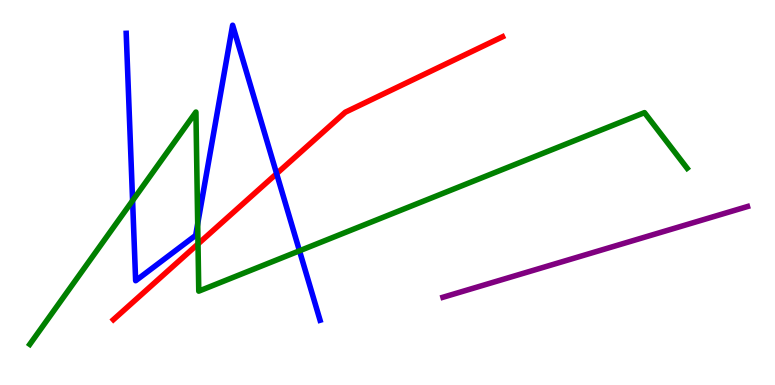[{'lines': ['blue', 'red'], 'intersections': [{'x': 3.57, 'y': 5.49}]}, {'lines': ['green', 'red'], 'intersections': [{'x': 2.56, 'y': 3.66}]}, {'lines': ['purple', 'red'], 'intersections': []}, {'lines': ['blue', 'green'], 'intersections': [{'x': 1.71, 'y': 4.79}, {'x': 2.55, 'y': 4.19}, {'x': 3.86, 'y': 3.49}]}, {'lines': ['blue', 'purple'], 'intersections': []}, {'lines': ['green', 'purple'], 'intersections': []}]